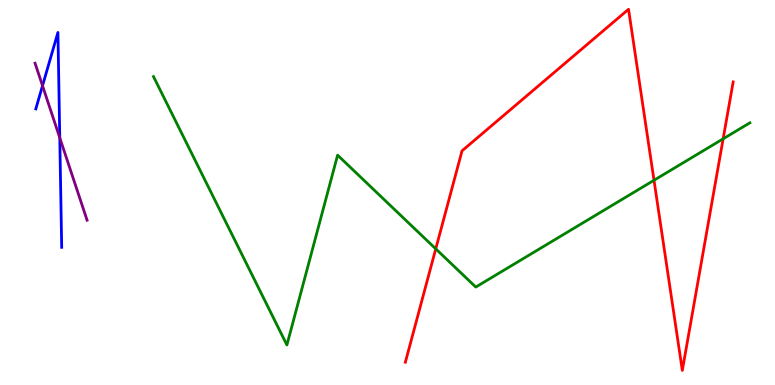[{'lines': ['blue', 'red'], 'intersections': []}, {'lines': ['green', 'red'], 'intersections': [{'x': 5.62, 'y': 3.54}, {'x': 8.44, 'y': 5.32}, {'x': 9.33, 'y': 6.39}]}, {'lines': ['purple', 'red'], 'intersections': []}, {'lines': ['blue', 'green'], 'intersections': []}, {'lines': ['blue', 'purple'], 'intersections': [{'x': 0.549, 'y': 7.77}, {'x': 0.771, 'y': 6.42}]}, {'lines': ['green', 'purple'], 'intersections': []}]